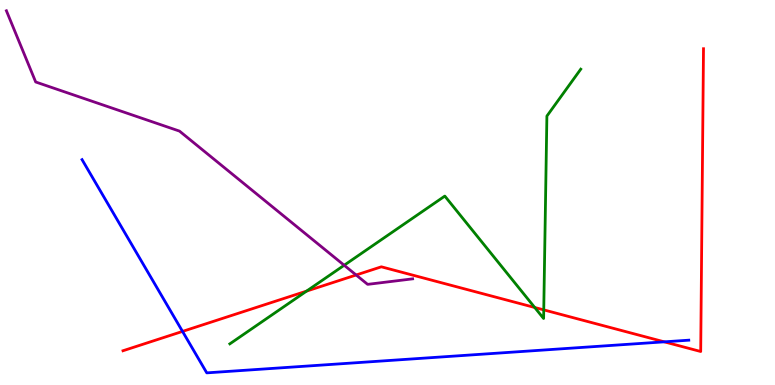[{'lines': ['blue', 'red'], 'intersections': [{'x': 2.36, 'y': 1.39}, {'x': 8.57, 'y': 1.12}]}, {'lines': ['green', 'red'], 'intersections': [{'x': 3.96, 'y': 2.44}, {'x': 6.9, 'y': 2.01}, {'x': 7.02, 'y': 1.95}]}, {'lines': ['purple', 'red'], 'intersections': [{'x': 4.6, 'y': 2.86}]}, {'lines': ['blue', 'green'], 'intersections': []}, {'lines': ['blue', 'purple'], 'intersections': []}, {'lines': ['green', 'purple'], 'intersections': [{'x': 4.44, 'y': 3.11}]}]